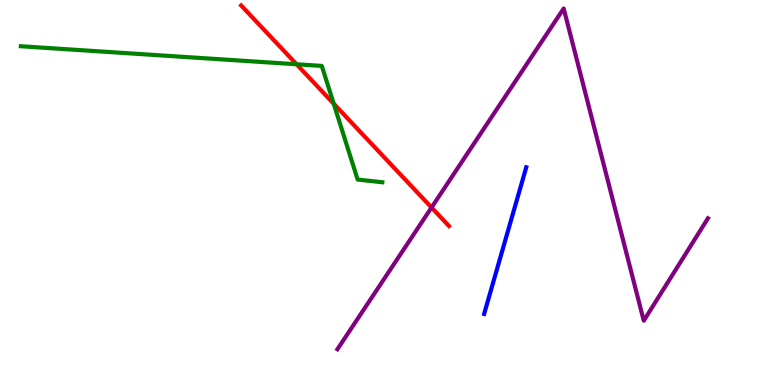[{'lines': ['blue', 'red'], 'intersections': []}, {'lines': ['green', 'red'], 'intersections': [{'x': 3.83, 'y': 8.33}, {'x': 4.31, 'y': 7.31}]}, {'lines': ['purple', 'red'], 'intersections': [{'x': 5.57, 'y': 4.61}]}, {'lines': ['blue', 'green'], 'intersections': []}, {'lines': ['blue', 'purple'], 'intersections': []}, {'lines': ['green', 'purple'], 'intersections': []}]